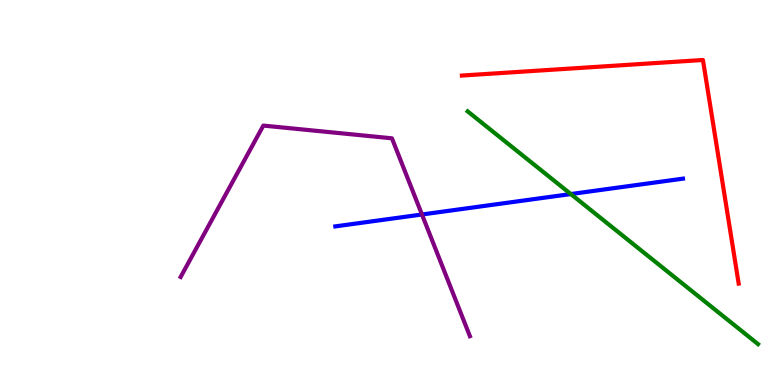[{'lines': ['blue', 'red'], 'intersections': []}, {'lines': ['green', 'red'], 'intersections': []}, {'lines': ['purple', 'red'], 'intersections': []}, {'lines': ['blue', 'green'], 'intersections': [{'x': 7.37, 'y': 4.96}]}, {'lines': ['blue', 'purple'], 'intersections': [{'x': 5.44, 'y': 4.43}]}, {'lines': ['green', 'purple'], 'intersections': []}]